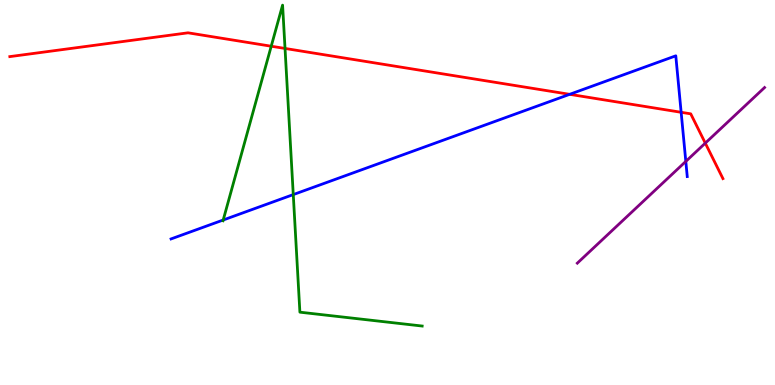[{'lines': ['blue', 'red'], 'intersections': [{'x': 7.35, 'y': 7.55}, {'x': 8.79, 'y': 7.08}]}, {'lines': ['green', 'red'], 'intersections': [{'x': 3.5, 'y': 8.8}, {'x': 3.68, 'y': 8.74}]}, {'lines': ['purple', 'red'], 'intersections': [{'x': 9.1, 'y': 6.28}]}, {'lines': ['blue', 'green'], 'intersections': [{'x': 2.88, 'y': 4.29}, {'x': 3.78, 'y': 4.95}]}, {'lines': ['blue', 'purple'], 'intersections': [{'x': 8.85, 'y': 5.81}]}, {'lines': ['green', 'purple'], 'intersections': []}]